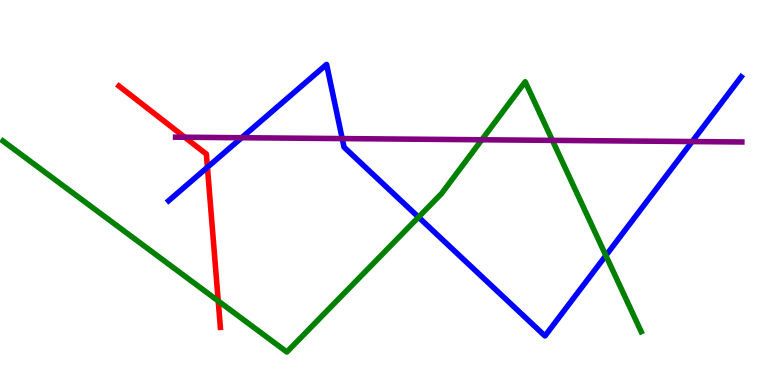[{'lines': ['blue', 'red'], 'intersections': [{'x': 2.68, 'y': 5.66}]}, {'lines': ['green', 'red'], 'intersections': [{'x': 2.82, 'y': 2.18}]}, {'lines': ['purple', 'red'], 'intersections': [{'x': 2.38, 'y': 6.44}]}, {'lines': ['blue', 'green'], 'intersections': [{'x': 5.4, 'y': 4.36}, {'x': 7.82, 'y': 3.36}]}, {'lines': ['blue', 'purple'], 'intersections': [{'x': 3.12, 'y': 6.42}, {'x': 4.42, 'y': 6.4}, {'x': 8.93, 'y': 6.32}]}, {'lines': ['green', 'purple'], 'intersections': [{'x': 6.22, 'y': 6.37}, {'x': 7.13, 'y': 6.35}]}]